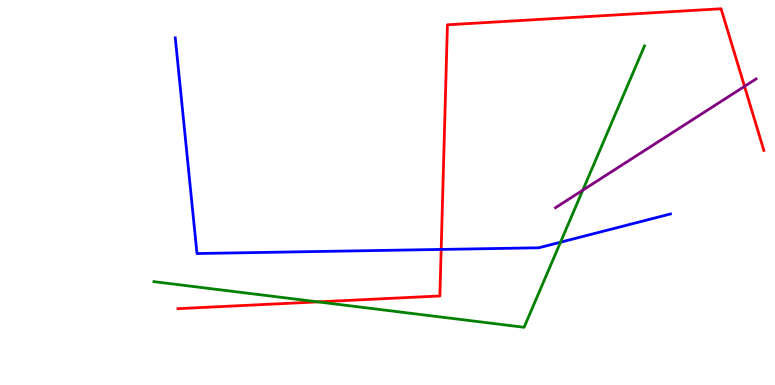[{'lines': ['blue', 'red'], 'intersections': [{'x': 5.69, 'y': 3.52}]}, {'lines': ['green', 'red'], 'intersections': [{'x': 4.1, 'y': 2.16}]}, {'lines': ['purple', 'red'], 'intersections': [{'x': 9.61, 'y': 7.76}]}, {'lines': ['blue', 'green'], 'intersections': [{'x': 7.23, 'y': 3.71}]}, {'lines': ['blue', 'purple'], 'intersections': []}, {'lines': ['green', 'purple'], 'intersections': [{'x': 7.52, 'y': 5.06}]}]